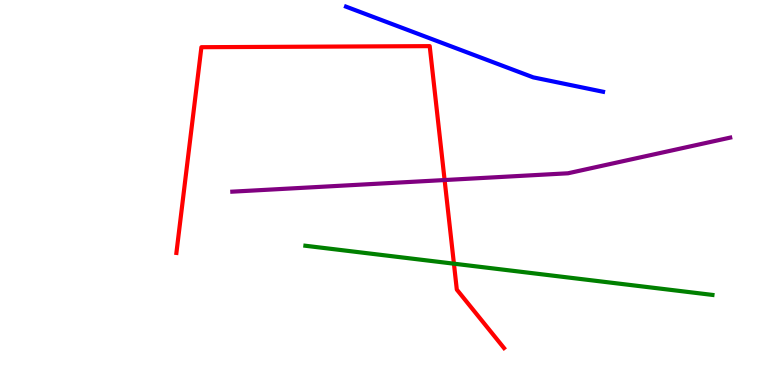[{'lines': ['blue', 'red'], 'intersections': []}, {'lines': ['green', 'red'], 'intersections': [{'x': 5.86, 'y': 3.15}]}, {'lines': ['purple', 'red'], 'intersections': [{'x': 5.74, 'y': 5.32}]}, {'lines': ['blue', 'green'], 'intersections': []}, {'lines': ['blue', 'purple'], 'intersections': []}, {'lines': ['green', 'purple'], 'intersections': []}]